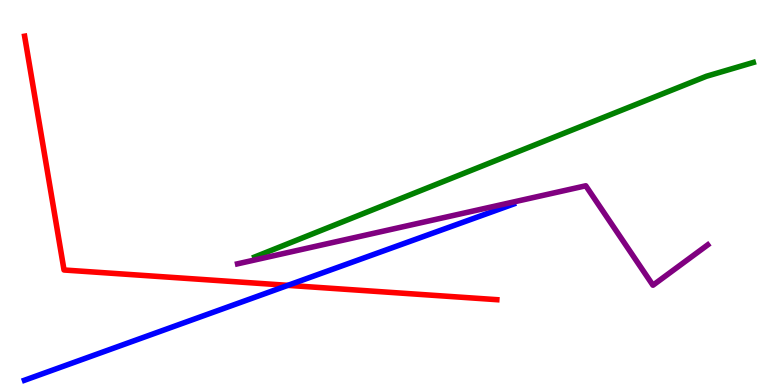[{'lines': ['blue', 'red'], 'intersections': [{'x': 3.71, 'y': 2.59}]}, {'lines': ['green', 'red'], 'intersections': []}, {'lines': ['purple', 'red'], 'intersections': []}, {'lines': ['blue', 'green'], 'intersections': []}, {'lines': ['blue', 'purple'], 'intersections': []}, {'lines': ['green', 'purple'], 'intersections': []}]